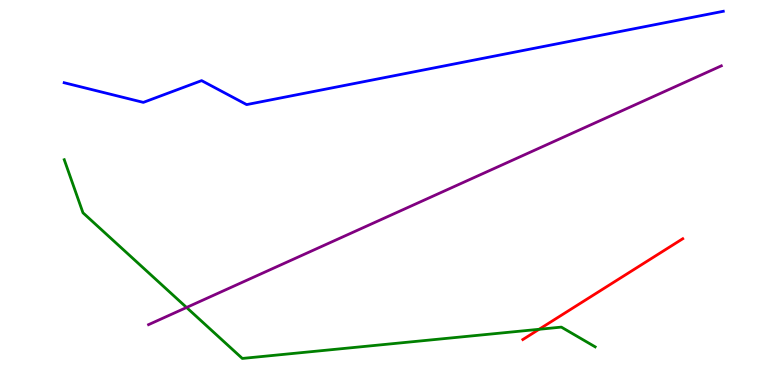[{'lines': ['blue', 'red'], 'intersections': []}, {'lines': ['green', 'red'], 'intersections': [{'x': 6.96, 'y': 1.45}]}, {'lines': ['purple', 'red'], 'intersections': []}, {'lines': ['blue', 'green'], 'intersections': []}, {'lines': ['blue', 'purple'], 'intersections': []}, {'lines': ['green', 'purple'], 'intersections': [{'x': 2.41, 'y': 2.01}]}]